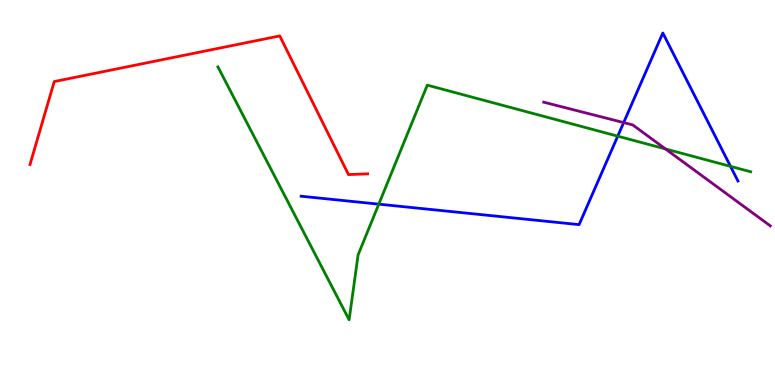[{'lines': ['blue', 'red'], 'intersections': []}, {'lines': ['green', 'red'], 'intersections': []}, {'lines': ['purple', 'red'], 'intersections': []}, {'lines': ['blue', 'green'], 'intersections': [{'x': 4.89, 'y': 4.7}, {'x': 7.97, 'y': 6.46}, {'x': 9.43, 'y': 5.68}]}, {'lines': ['blue', 'purple'], 'intersections': [{'x': 8.05, 'y': 6.82}]}, {'lines': ['green', 'purple'], 'intersections': [{'x': 8.59, 'y': 6.13}]}]